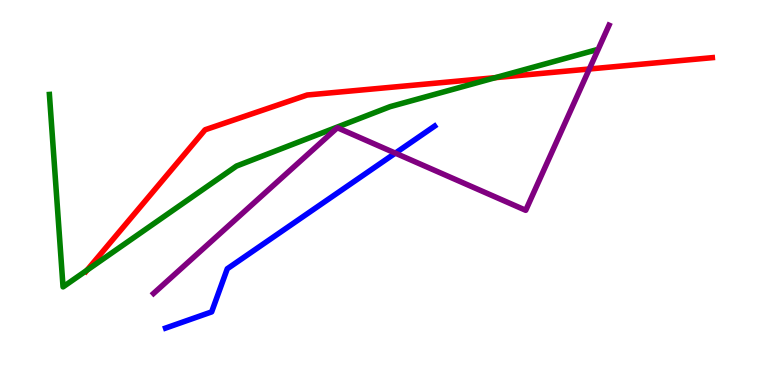[{'lines': ['blue', 'red'], 'intersections': []}, {'lines': ['green', 'red'], 'intersections': [{'x': 1.12, 'y': 2.98}, {'x': 6.39, 'y': 7.98}]}, {'lines': ['purple', 'red'], 'intersections': [{'x': 7.6, 'y': 8.21}]}, {'lines': ['blue', 'green'], 'intersections': []}, {'lines': ['blue', 'purple'], 'intersections': [{'x': 5.1, 'y': 6.02}]}, {'lines': ['green', 'purple'], 'intersections': []}]